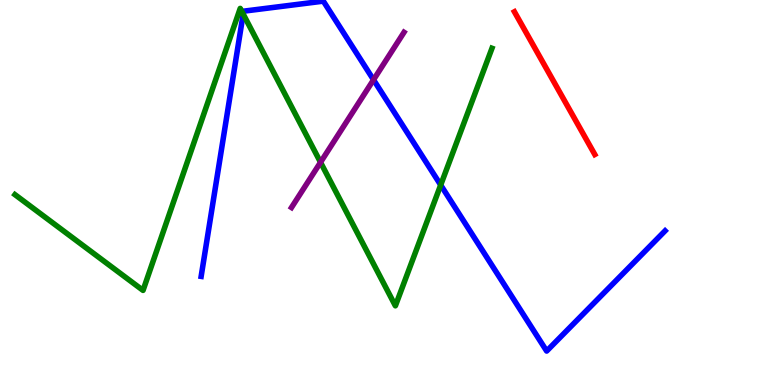[{'lines': ['blue', 'red'], 'intersections': []}, {'lines': ['green', 'red'], 'intersections': []}, {'lines': ['purple', 'red'], 'intersections': []}, {'lines': ['blue', 'green'], 'intersections': [{'x': 3.14, 'y': 9.64}, {'x': 5.69, 'y': 5.19}]}, {'lines': ['blue', 'purple'], 'intersections': [{'x': 4.82, 'y': 7.93}]}, {'lines': ['green', 'purple'], 'intersections': [{'x': 4.14, 'y': 5.78}]}]